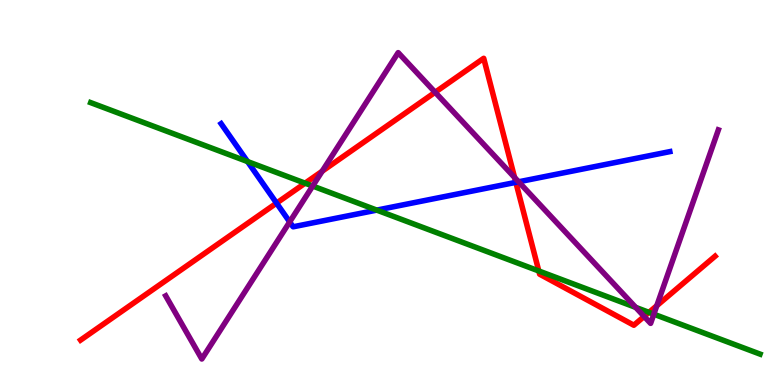[{'lines': ['blue', 'red'], 'intersections': [{'x': 3.57, 'y': 4.72}, {'x': 6.66, 'y': 5.26}]}, {'lines': ['green', 'red'], 'intersections': [{'x': 3.94, 'y': 5.24}, {'x': 6.95, 'y': 2.96}, {'x': 8.37, 'y': 1.89}]}, {'lines': ['purple', 'red'], 'intersections': [{'x': 4.16, 'y': 5.55}, {'x': 5.61, 'y': 7.6}, {'x': 6.64, 'y': 5.39}, {'x': 8.31, 'y': 1.78}, {'x': 8.47, 'y': 2.06}]}, {'lines': ['blue', 'green'], 'intersections': [{'x': 3.19, 'y': 5.8}, {'x': 4.86, 'y': 4.54}]}, {'lines': ['blue', 'purple'], 'intersections': [{'x': 3.74, 'y': 4.24}, {'x': 6.69, 'y': 5.28}]}, {'lines': ['green', 'purple'], 'intersections': [{'x': 4.03, 'y': 5.17}, {'x': 8.2, 'y': 2.02}, {'x': 8.44, 'y': 1.84}]}]